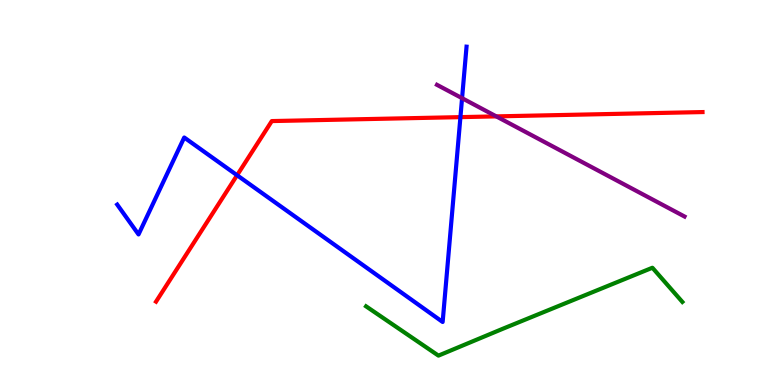[{'lines': ['blue', 'red'], 'intersections': [{'x': 3.06, 'y': 5.45}, {'x': 5.94, 'y': 6.96}]}, {'lines': ['green', 'red'], 'intersections': []}, {'lines': ['purple', 'red'], 'intersections': [{'x': 6.4, 'y': 6.98}]}, {'lines': ['blue', 'green'], 'intersections': []}, {'lines': ['blue', 'purple'], 'intersections': [{'x': 5.96, 'y': 7.45}]}, {'lines': ['green', 'purple'], 'intersections': []}]